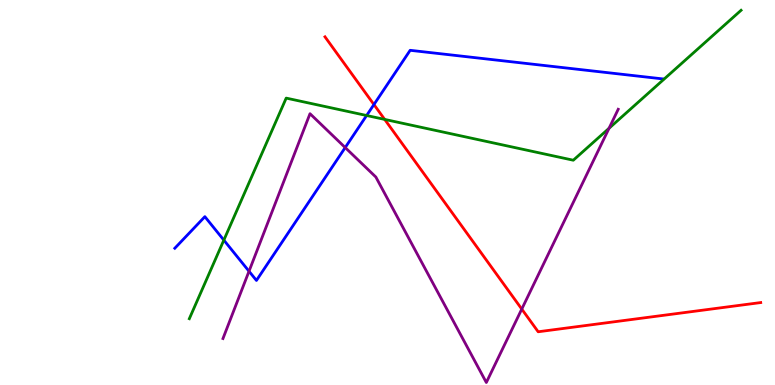[{'lines': ['blue', 'red'], 'intersections': [{'x': 4.82, 'y': 7.28}]}, {'lines': ['green', 'red'], 'intersections': [{'x': 4.96, 'y': 6.9}]}, {'lines': ['purple', 'red'], 'intersections': [{'x': 6.73, 'y': 1.97}]}, {'lines': ['blue', 'green'], 'intersections': [{'x': 2.89, 'y': 3.76}, {'x': 4.73, 'y': 7.0}]}, {'lines': ['blue', 'purple'], 'intersections': [{'x': 3.21, 'y': 2.95}, {'x': 4.45, 'y': 6.17}]}, {'lines': ['green', 'purple'], 'intersections': [{'x': 7.86, 'y': 6.67}]}]